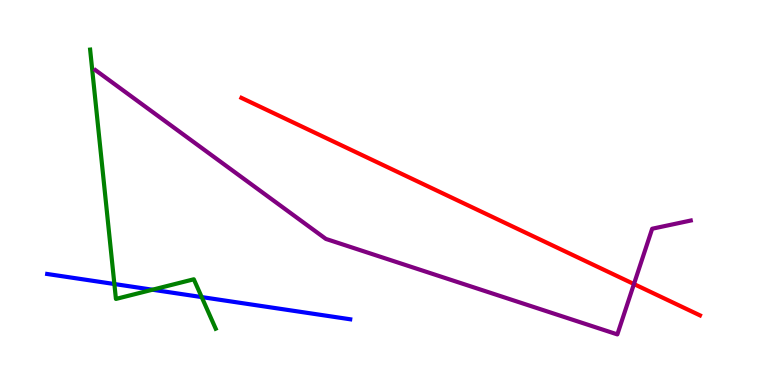[{'lines': ['blue', 'red'], 'intersections': []}, {'lines': ['green', 'red'], 'intersections': []}, {'lines': ['purple', 'red'], 'intersections': [{'x': 8.18, 'y': 2.62}]}, {'lines': ['blue', 'green'], 'intersections': [{'x': 1.48, 'y': 2.62}, {'x': 1.97, 'y': 2.47}, {'x': 2.6, 'y': 2.28}]}, {'lines': ['blue', 'purple'], 'intersections': []}, {'lines': ['green', 'purple'], 'intersections': []}]